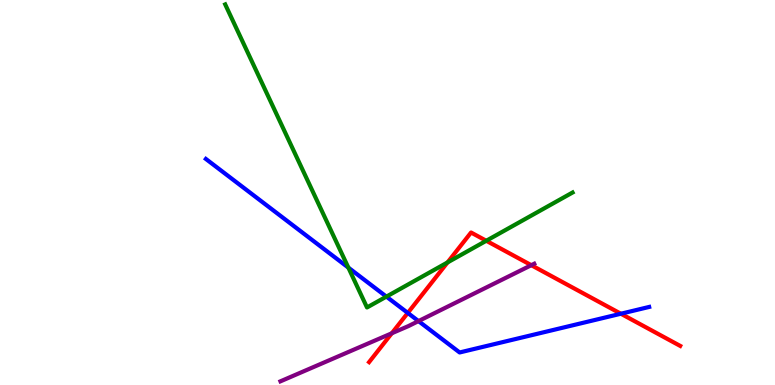[{'lines': ['blue', 'red'], 'intersections': [{'x': 5.26, 'y': 1.87}, {'x': 8.01, 'y': 1.85}]}, {'lines': ['green', 'red'], 'intersections': [{'x': 5.77, 'y': 3.18}, {'x': 6.27, 'y': 3.75}]}, {'lines': ['purple', 'red'], 'intersections': [{'x': 5.06, 'y': 1.34}, {'x': 6.86, 'y': 3.11}]}, {'lines': ['blue', 'green'], 'intersections': [{'x': 4.49, 'y': 3.05}, {'x': 4.99, 'y': 2.3}]}, {'lines': ['blue', 'purple'], 'intersections': [{'x': 5.4, 'y': 1.66}]}, {'lines': ['green', 'purple'], 'intersections': []}]